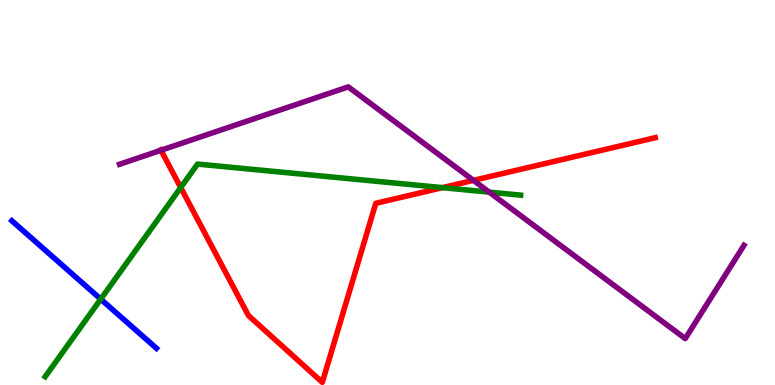[{'lines': ['blue', 'red'], 'intersections': []}, {'lines': ['green', 'red'], 'intersections': [{'x': 2.33, 'y': 5.13}, {'x': 5.71, 'y': 5.13}]}, {'lines': ['purple', 'red'], 'intersections': [{'x': 2.08, 'y': 6.1}, {'x': 6.11, 'y': 5.32}]}, {'lines': ['blue', 'green'], 'intersections': [{'x': 1.3, 'y': 2.23}]}, {'lines': ['blue', 'purple'], 'intersections': []}, {'lines': ['green', 'purple'], 'intersections': [{'x': 6.31, 'y': 5.01}]}]